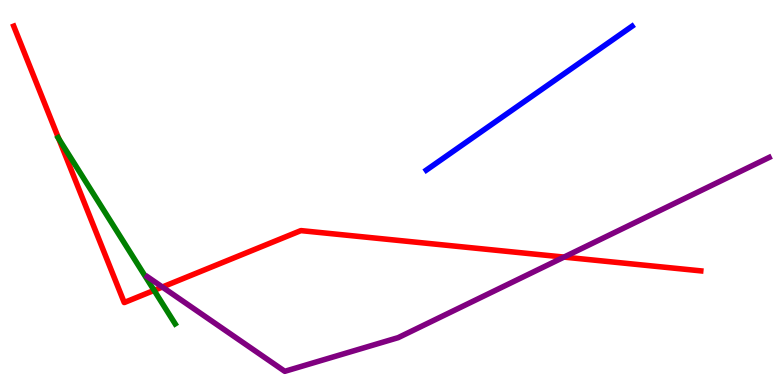[{'lines': ['blue', 'red'], 'intersections': []}, {'lines': ['green', 'red'], 'intersections': [{'x': 0.758, 'y': 6.4}, {'x': 1.99, 'y': 2.46}]}, {'lines': ['purple', 'red'], 'intersections': [{'x': 2.09, 'y': 2.54}, {'x': 7.28, 'y': 3.32}]}, {'lines': ['blue', 'green'], 'intersections': []}, {'lines': ['blue', 'purple'], 'intersections': []}, {'lines': ['green', 'purple'], 'intersections': []}]